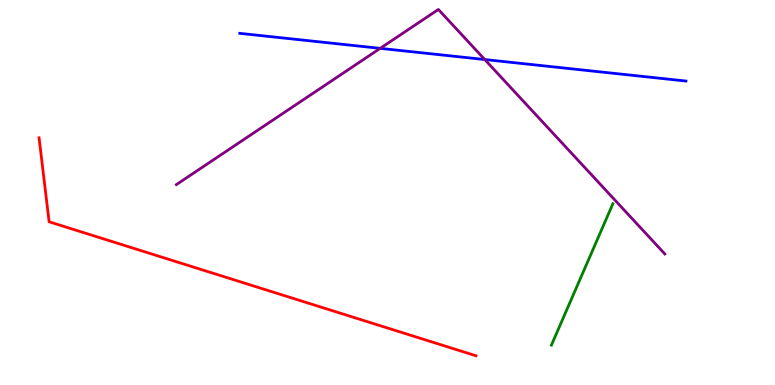[{'lines': ['blue', 'red'], 'intersections': []}, {'lines': ['green', 'red'], 'intersections': []}, {'lines': ['purple', 'red'], 'intersections': []}, {'lines': ['blue', 'green'], 'intersections': []}, {'lines': ['blue', 'purple'], 'intersections': [{'x': 4.91, 'y': 8.74}, {'x': 6.25, 'y': 8.45}]}, {'lines': ['green', 'purple'], 'intersections': []}]